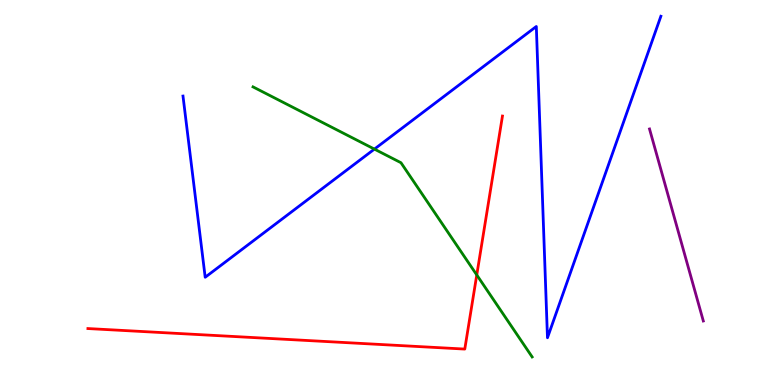[{'lines': ['blue', 'red'], 'intersections': []}, {'lines': ['green', 'red'], 'intersections': [{'x': 6.15, 'y': 2.86}]}, {'lines': ['purple', 'red'], 'intersections': []}, {'lines': ['blue', 'green'], 'intersections': [{'x': 4.83, 'y': 6.13}]}, {'lines': ['blue', 'purple'], 'intersections': []}, {'lines': ['green', 'purple'], 'intersections': []}]